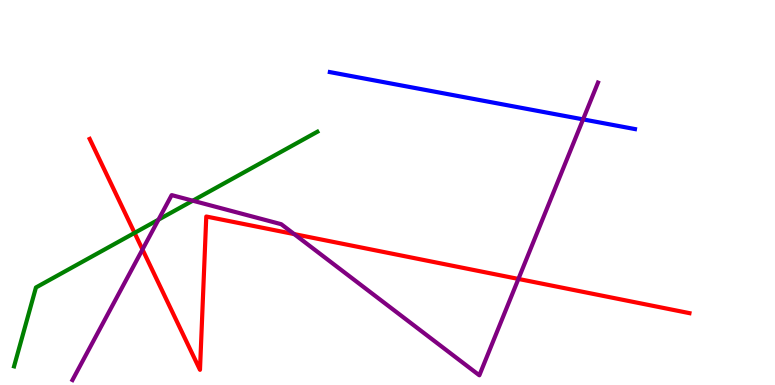[{'lines': ['blue', 'red'], 'intersections': []}, {'lines': ['green', 'red'], 'intersections': [{'x': 1.74, 'y': 3.95}]}, {'lines': ['purple', 'red'], 'intersections': [{'x': 1.84, 'y': 3.52}, {'x': 3.8, 'y': 3.92}, {'x': 6.69, 'y': 2.75}]}, {'lines': ['blue', 'green'], 'intersections': []}, {'lines': ['blue', 'purple'], 'intersections': [{'x': 7.52, 'y': 6.9}]}, {'lines': ['green', 'purple'], 'intersections': [{'x': 2.04, 'y': 4.29}, {'x': 2.49, 'y': 4.79}]}]